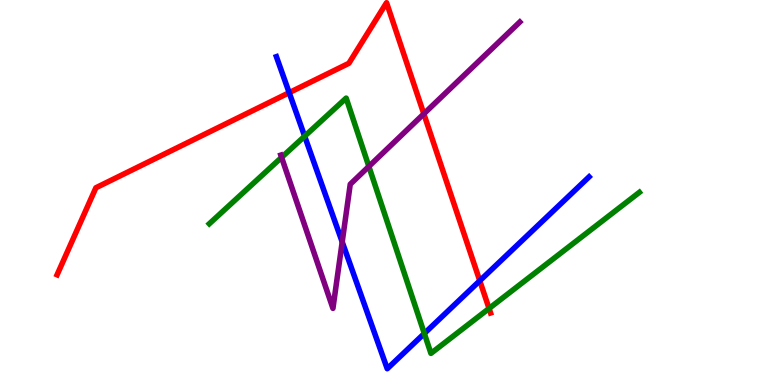[{'lines': ['blue', 'red'], 'intersections': [{'x': 3.73, 'y': 7.59}, {'x': 6.19, 'y': 2.71}]}, {'lines': ['green', 'red'], 'intersections': [{'x': 6.31, 'y': 1.99}]}, {'lines': ['purple', 'red'], 'intersections': [{'x': 5.47, 'y': 7.04}]}, {'lines': ['blue', 'green'], 'intersections': [{'x': 3.93, 'y': 6.46}, {'x': 5.48, 'y': 1.34}]}, {'lines': ['blue', 'purple'], 'intersections': [{'x': 4.42, 'y': 3.72}]}, {'lines': ['green', 'purple'], 'intersections': [{'x': 3.63, 'y': 5.91}, {'x': 4.76, 'y': 5.68}]}]